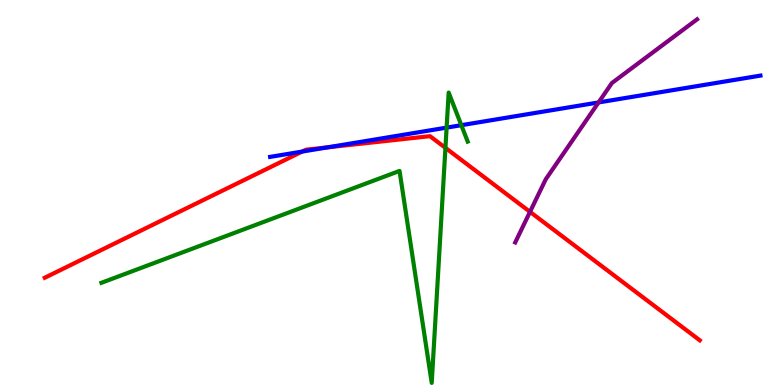[{'lines': ['blue', 'red'], 'intersections': [{'x': 3.9, 'y': 6.06}, {'x': 4.23, 'y': 6.17}]}, {'lines': ['green', 'red'], 'intersections': [{'x': 5.75, 'y': 6.16}]}, {'lines': ['purple', 'red'], 'intersections': [{'x': 6.84, 'y': 4.5}]}, {'lines': ['blue', 'green'], 'intersections': [{'x': 5.76, 'y': 6.69}, {'x': 5.95, 'y': 6.75}]}, {'lines': ['blue', 'purple'], 'intersections': [{'x': 7.72, 'y': 7.34}]}, {'lines': ['green', 'purple'], 'intersections': []}]